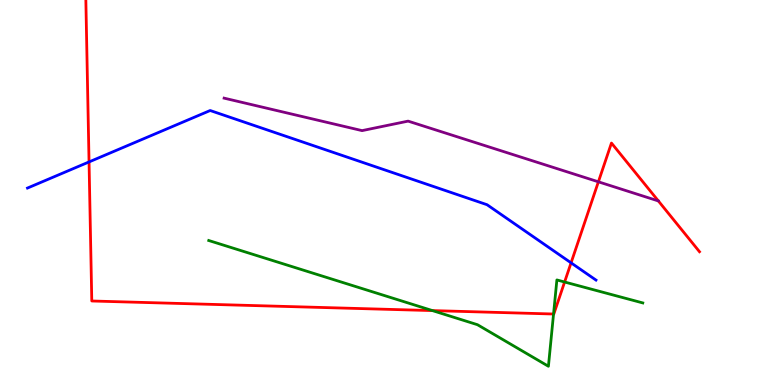[{'lines': ['blue', 'red'], 'intersections': [{'x': 1.15, 'y': 5.79}, {'x': 7.37, 'y': 3.17}]}, {'lines': ['green', 'red'], 'intersections': [{'x': 5.58, 'y': 1.93}, {'x': 7.14, 'y': 1.84}, {'x': 7.29, 'y': 2.68}]}, {'lines': ['purple', 'red'], 'intersections': [{'x': 7.72, 'y': 5.28}, {'x': 8.49, 'y': 4.78}]}, {'lines': ['blue', 'green'], 'intersections': []}, {'lines': ['blue', 'purple'], 'intersections': []}, {'lines': ['green', 'purple'], 'intersections': []}]